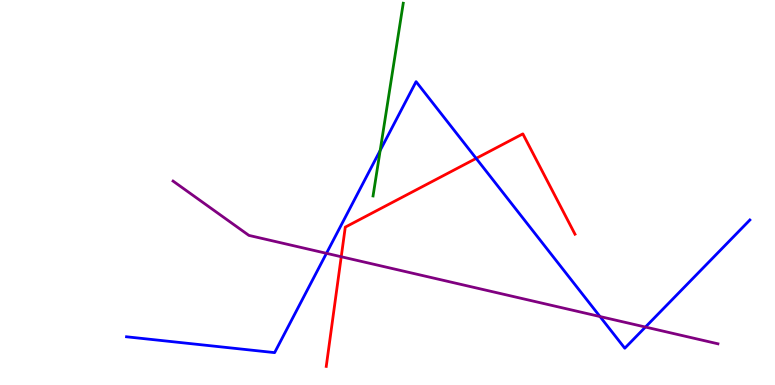[{'lines': ['blue', 'red'], 'intersections': [{'x': 6.14, 'y': 5.89}]}, {'lines': ['green', 'red'], 'intersections': []}, {'lines': ['purple', 'red'], 'intersections': [{'x': 4.4, 'y': 3.33}]}, {'lines': ['blue', 'green'], 'intersections': [{'x': 4.91, 'y': 6.09}]}, {'lines': ['blue', 'purple'], 'intersections': [{'x': 4.21, 'y': 3.42}, {'x': 7.74, 'y': 1.78}, {'x': 8.33, 'y': 1.51}]}, {'lines': ['green', 'purple'], 'intersections': []}]